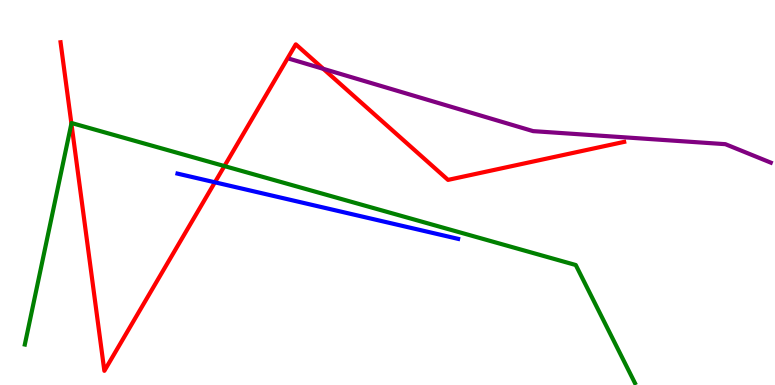[{'lines': ['blue', 'red'], 'intersections': [{'x': 2.77, 'y': 5.26}]}, {'lines': ['green', 'red'], 'intersections': [{'x': 0.921, 'y': 6.79}, {'x': 2.9, 'y': 5.69}]}, {'lines': ['purple', 'red'], 'intersections': [{'x': 4.17, 'y': 8.21}]}, {'lines': ['blue', 'green'], 'intersections': []}, {'lines': ['blue', 'purple'], 'intersections': []}, {'lines': ['green', 'purple'], 'intersections': []}]